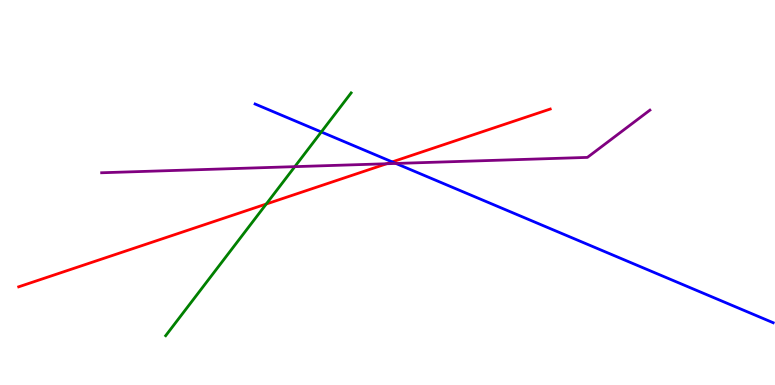[{'lines': ['blue', 'red'], 'intersections': [{'x': 5.06, 'y': 5.79}]}, {'lines': ['green', 'red'], 'intersections': [{'x': 3.44, 'y': 4.7}]}, {'lines': ['purple', 'red'], 'intersections': [{'x': 4.99, 'y': 5.75}]}, {'lines': ['blue', 'green'], 'intersections': [{'x': 4.15, 'y': 6.57}]}, {'lines': ['blue', 'purple'], 'intersections': [{'x': 5.11, 'y': 5.75}]}, {'lines': ['green', 'purple'], 'intersections': [{'x': 3.8, 'y': 5.67}]}]